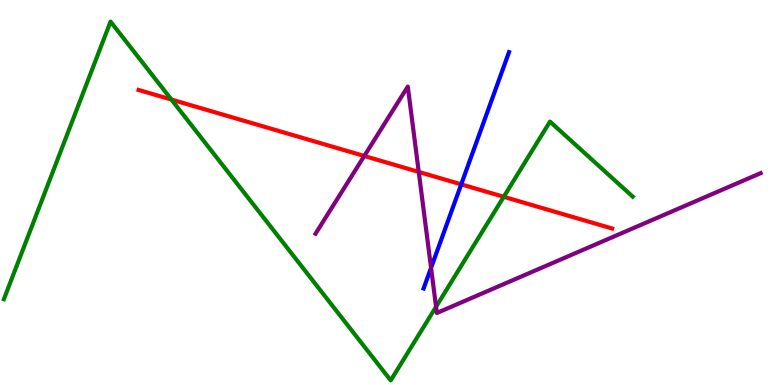[{'lines': ['blue', 'red'], 'intersections': [{'x': 5.95, 'y': 5.21}]}, {'lines': ['green', 'red'], 'intersections': [{'x': 2.21, 'y': 7.41}, {'x': 6.5, 'y': 4.89}]}, {'lines': ['purple', 'red'], 'intersections': [{'x': 4.7, 'y': 5.95}, {'x': 5.4, 'y': 5.53}]}, {'lines': ['blue', 'green'], 'intersections': []}, {'lines': ['blue', 'purple'], 'intersections': [{'x': 5.56, 'y': 3.04}]}, {'lines': ['green', 'purple'], 'intersections': [{'x': 5.63, 'y': 2.03}]}]